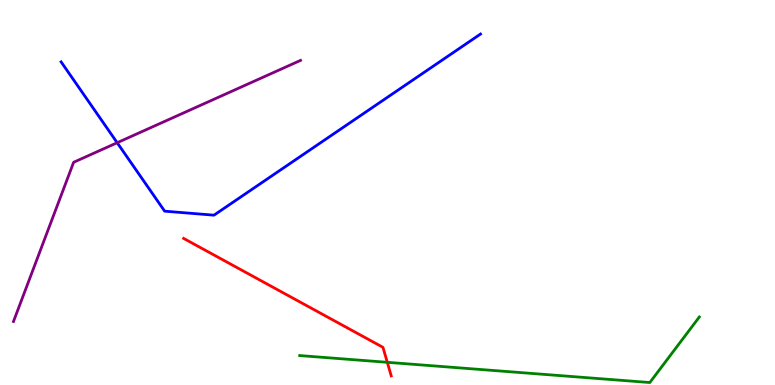[{'lines': ['blue', 'red'], 'intersections': []}, {'lines': ['green', 'red'], 'intersections': [{'x': 5.0, 'y': 0.589}]}, {'lines': ['purple', 'red'], 'intersections': []}, {'lines': ['blue', 'green'], 'intersections': []}, {'lines': ['blue', 'purple'], 'intersections': [{'x': 1.51, 'y': 6.29}]}, {'lines': ['green', 'purple'], 'intersections': []}]